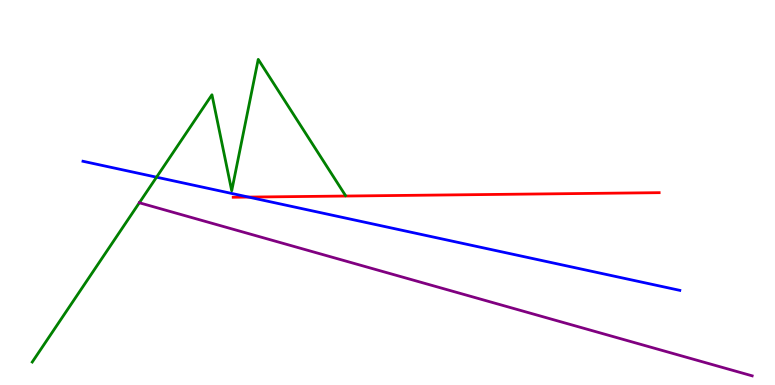[{'lines': ['blue', 'red'], 'intersections': [{'x': 3.21, 'y': 4.88}]}, {'lines': ['green', 'red'], 'intersections': []}, {'lines': ['purple', 'red'], 'intersections': []}, {'lines': ['blue', 'green'], 'intersections': [{'x': 2.02, 'y': 5.4}]}, {'lines': ['blue', 'purple'], 'intersections': []}, {'lines': ['green', 'purple'], 'intersections': [{'x': 1.8, 'y': 4.73}]}]